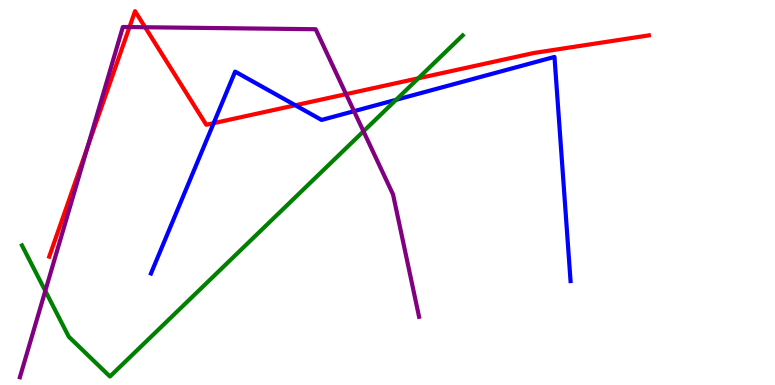[{'lines': ['blue', 'red'], 'intersections': [{'x': 2.76, 'y': 6.8}, {'x': 3.81, 'y': 7.27}]}, {'lines': ['green', 'red'], 'intersections': [{'x': 5.4, 'y': 7.97}]}, {'lines': ['purple', 'red'], 'intersections': [{'x': 1.13, 'y': 6.19}, {'x': 1.67, 'y': 9.3}, {'x': 1.87, 'y': 9.29}, {'x': 4.47, 'y': 7.55}]}, {'lines': ['blue', 'green'], 'intersections': [{'x': 5.11, 'y': 7.41}]}, {'lines': ['blue', 'purple'], 'intersections': [{'x': 4.57, 'y': 7.11}]}, {'lines': ['green', 'purple'], 'intersections': [{'x': 0.584, 'y': 2.44}, {'x': 4.69, 'y': 6.59}]}]